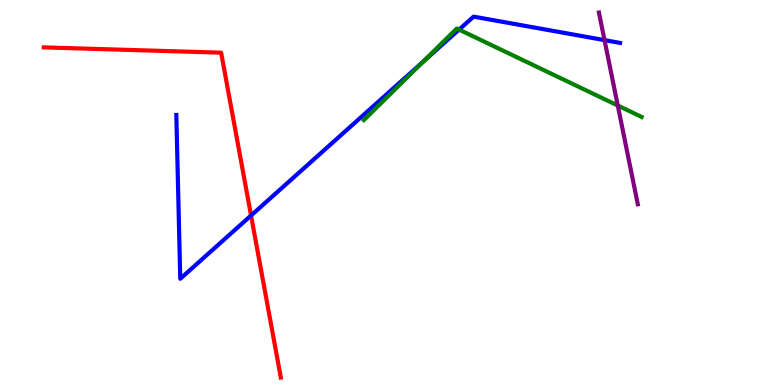[{'lines': ['blue', 'red'], 'intersections': [{'x': 3.24, 'y': 4.4}]}, {'lines': ['green', 'red'], 'intersections': []}, {'lines': ['purple', 'red'], 'intersections': []}, {'lines': ['blue', 'green'], 'intersections': [{'x': 5.45, 'y': 8.38}, {'x': 5.92, 'y': 9.23}]}, {'lines': ['blue', 'purple'], 'intersections': [{'x': 7.8, 'y': 8.96}]}, {'lines': ['green', 'purple'], 'intersections': [{'x': 7.97, 'y': 7.26}]}]